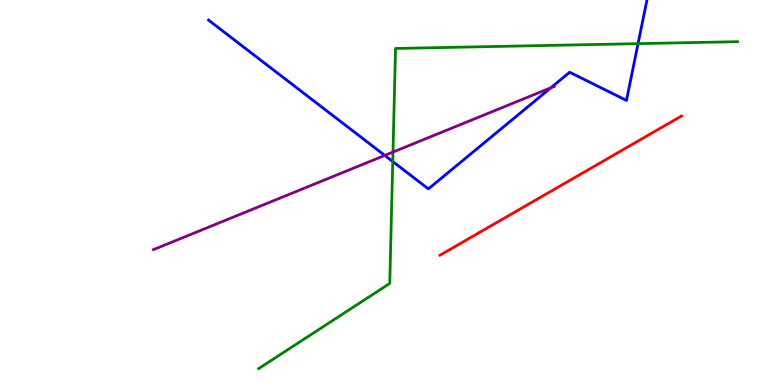[{'lines': ['blue', 'red'], 'intersections': []}, {'lines': ['green', 'red'], 'intersections': []}, {'lines': ['purple', 'red'], 'intersections': []}, {'lines': ['blue', 'green'], 'intersections': [{'x': 5.07, 'y': 5.8}, {'x': 8.23, 'y': 8.87}]}, {'lines': ['blue', 'purple'], 'intersections': [{'x': 4.96, 'y': 5.96}, {'x': 7.11, 'y': 7.72}]}, {'lines': ['green', 'purple'], 'intersections': [{'x': 5.07, 'y': 6.05}]}]